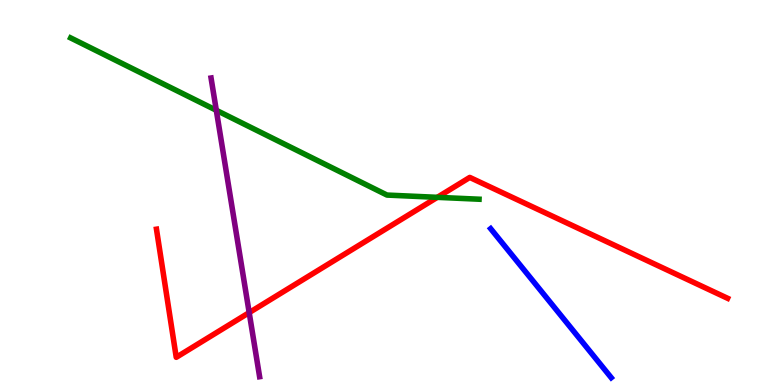[{'lines': ['blue', 'red'], 'intersections': []}, {'lines': ['green', 'red'], 'intersections': [{'x': 5.64, 'y': 4.87}]}, {'lines': ['purple', 'red'], 'intersections': [{'x': 3.22, 'y': 1.88}]}, {'lines': ['blue', 'green'], 'intersections': []}, {'lines': ['blue', 'purple'], 'intersections': []}, {'lines': ['green', 'purple'], 'intersections': [{'x': 2.79, 'y': 7.14}]}]